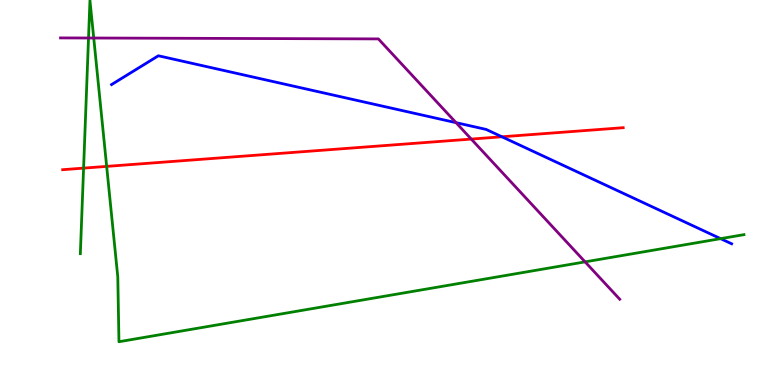[{'lines': ['blue', 'red'], 'intersections': [{'x': 6.48, 'y': 6.45}]}, {'lines': ['green', 'red'], 'intersections': [{'x': 1.08, 'y': 5.63}, {'x': 1.38, 'y': 5.68}]}, {'lines': ['purple', 'red'], 'intersections': [{'x': 6.08, 'y': 6.39}]}, {'lines': ['blue', 'green'], 'intersections': [{'x': 9.3, 'y': 3.8}]}, {'lines': ['blue', 'purple'], 'intersections': [{'x': 5.88, 'y': 6.81}]}, {'lines': ['green', 'purple'], 'intersections': [{'x': 1.14, 'y': 9.01}, {'x': 1.21, 'y': 9.01}, {'x': 7.55, 'y': 3.2}]}]